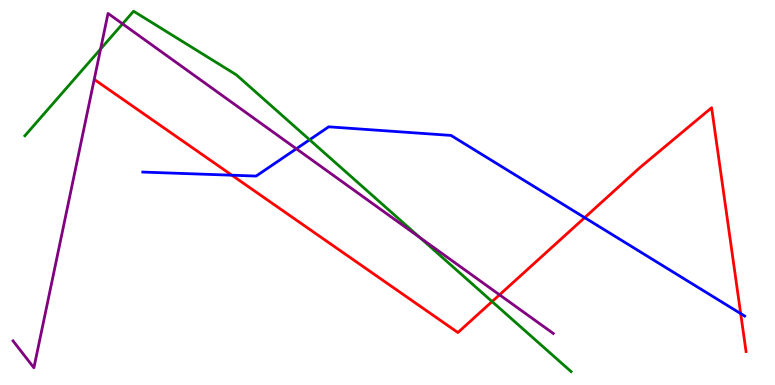[{'lines': ['blue', 'red'], 'intersections': [{'x': 2.99, 'y': 5.45}, {'x': 7.54, 'y': 4.35}, {'x': 9.56, 'y': 1.85}]}, {'lines': ['green', 'red'], 'intersections': [{'x': 6.35, 'y': 2.17}]}, {'lines': ['purple', 'red'], 'intersections': [{'x': 6.45, 'y': 2.34}]}, {'lines': ['blue', 'green'], 'intersections': [{'x': 3.99, 'y': 6.37}]}, {'lines': ['blue', 'purple'], 'intersections': [{'x': 3.82, 'y': 6.14}]}, {'lines': ['green', 'purple'], 'intersections': [{'x': 1.3, 'y': 8.73}, {'x': 1.58, 'y': 9.38}, {'x': 5.42, 'y': 3.83}]}]